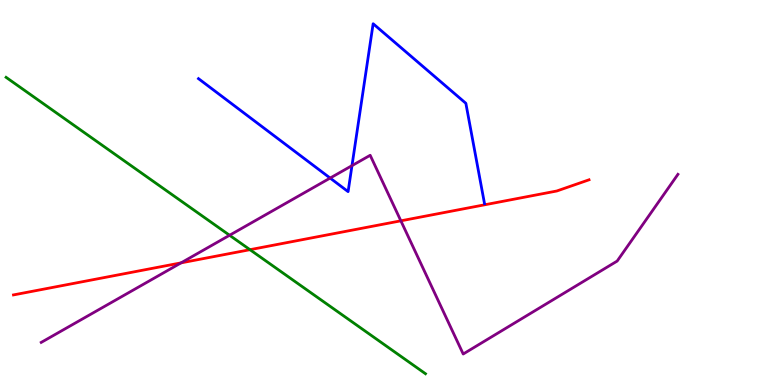[{'lines': ['blue', 'red'], 'intersections': []}, {'lines': ['green', 'red'], 'intersections': [{'x': 3.23, 'y': 3.51}]}, {'lines': ['purple', 'red'], 'intersections': [{'x': 2.34, 'y': 3.17}, {'x': 5.17, 'y': 4.26}]}, {'lines': ['blue', 'green'], 'intersections': []}, {'lines': ['blue', 'purple'], 'intersections': [{'x': 4.26, 'y': 5.37}, {'x': 4.54, 'y': 5.7}]}, {'lines': ['green', 'purple'], 'intersections': [{'x': 2.96, 'y': 3.89}]}]